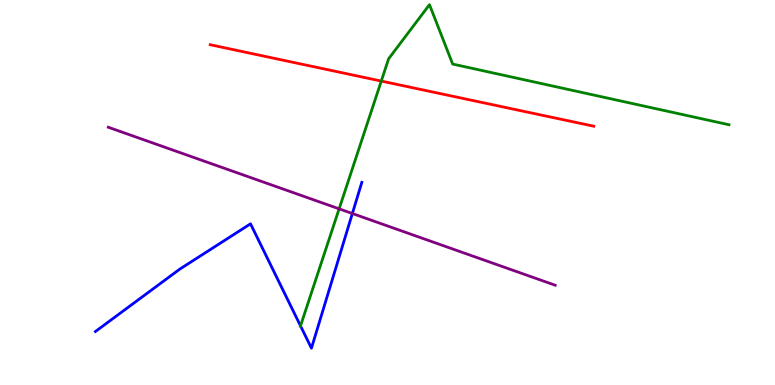[{'lines': ['blue', 'red'], 'intersections': []}, {'lines': ['green', 'red'], 'intersections': [{'x': 4.92, 'y': 7.89}]}, {'lines': ['purple', 'red'], 'intersections': []}, {'lines': ['blue', 'green'], 'intersections': [{'x': 3.88, 'y': 1.54}]}, {'lines': ['blue', 'purple'], 'intersections': [{'x': 4.55, 'y': 4.45}]}, {'lines': ['green', 'purple'], 'intersections': [{'x': 4.38, 'y': 4.58}]}]